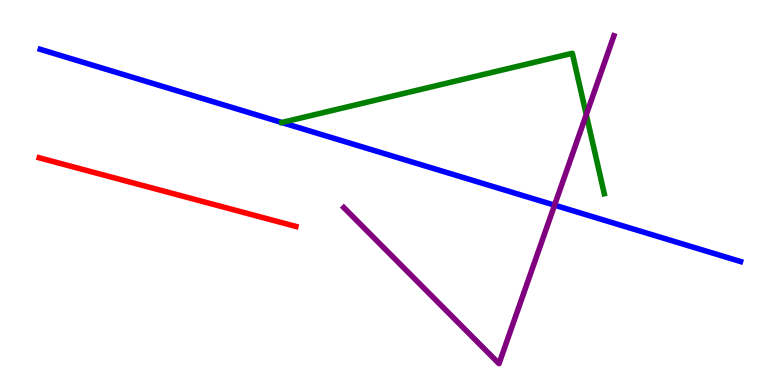[{'lines': ['blue', 'red'], 'intersections': []}, {'lines': ['green', 'red'], 'intersections': []}, {'lines': ['purple', 'red'], 'intersections': []}, {'lines': ['blue', 'green'], 'intersections': []}, {'lines': ['blue', 'purple'], 'intersections': [{'x': 7.16, 'y': 4.67}]}, {'lines': ['green', 'purple'], 'intersections': [{'x': 7.56, 'y': 7.02}]}]